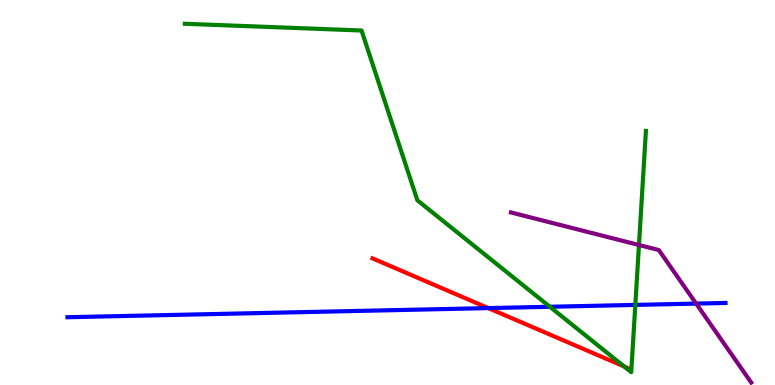[{'lines': ['blue', 'red'], 'intersections': [{'x': 6.3, 'y': 2.0}]}, {'lines': ['green', 'red'], 'intersections': [{'x': 8.05, 'y': 0.482}]}, {'lines': ['purple', 'red'], 'intersections': []}, {'lines': ['blue', 'green'], 'intersections': [{'x': 7.09, 'y': 2.03}, {'x': 8.2, 'y': 2.08}]}, {'lines': ['blue', 'purple'], 'intersections': [{'x': 8.98, 'y': 2.11}]}, {'lines': ['green', 'purple'], 'intersections': [{'x': 8.24, 'y': 3.64}]}]